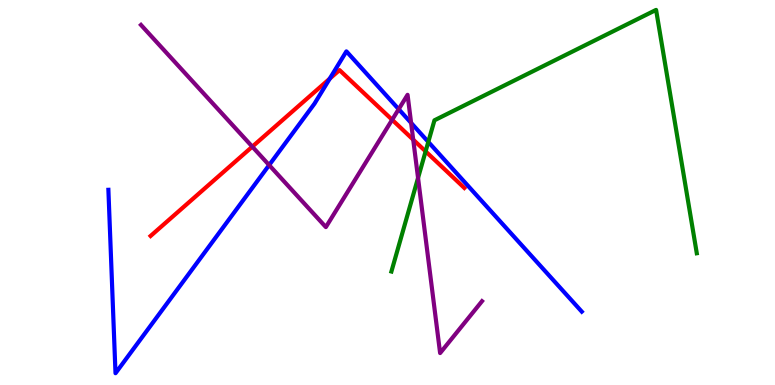[{'lines': ['blue', 'red'], 'intersections': [{'x': 4.25, 'y': 7.96}]}, {'lines': ['green', 'red'], 'intersections': [{'x': 5.49, 'y': 6.07}]}, {'lines': ['purple', 'red'], 'intersections': [{'x': 3.26, 'y': 6.19}, {'x': 5.06, 'y': 6.89}, {'x': 5.33, 'y': 6.37}]}, {'lines': ['blue', 'green'], 'intersections': [{'x': 5.53, 'y': 6.31}]}, {'lines': ['blue', 'purple'], 'intersections': [{'x': 3.47, 'y': 5.71}, {'x': 5.14, 'y': 7.16}, {'x': 5.3, 'y': 6.81}]}, {'lines': ['green', 'purple'], 'intersections': [{'x': 5.39, 'y': 5.38}]}]